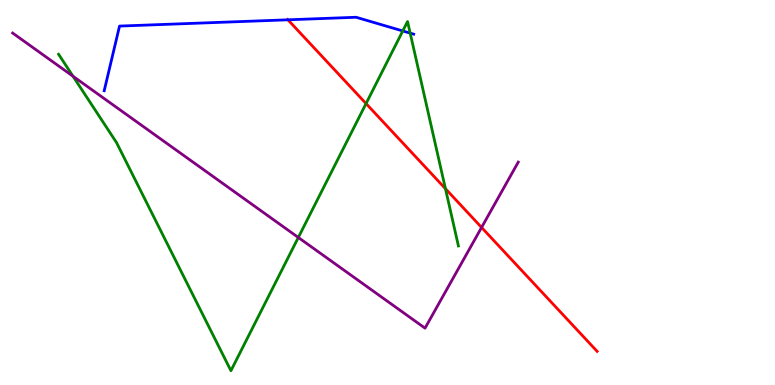[{'lines': ['blue', 'red'], 'intersections': [{'x': 3.72, 'y': 9.49}]}, {'lines': ['green', 'red'], 'intersections': [{'x': 4.72, 'y': 7.31}, {'x': 5.75, 'y': 5.1}]}, {'lines': ['purple', 'red'], 'intersections': [{'x': 6.21, 'y': 4.09}]}, {'lines': ['blue', 'green'], 'intersections': [{'x': 5.2, 'y': 9.2}, {'x': 5.29, 'y': 9.14}]}, {'lines': ['blue', 'purple'], 'intersections': []}, {'lines': ['green', 'purple'], 'intersections': [{'x': 0.942, 'y': 8.02}, {'x': 3.85, 'y': 3.83}]}]